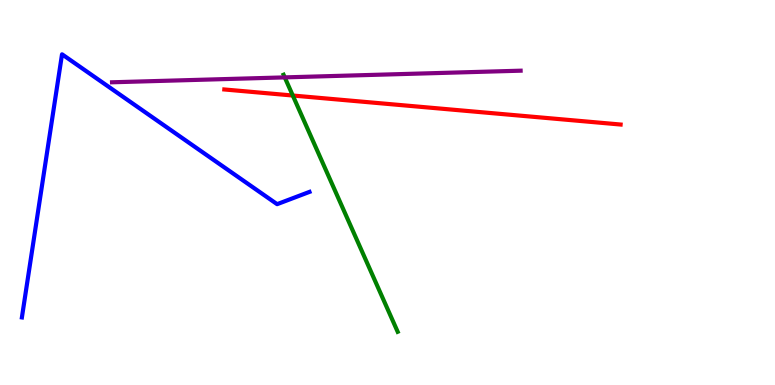[{'lines': ['blue', 'red'], 'intersections': []}, {'lines': ['green', 'red'], 'intersections': [{'x': 3.78, 'y': 7.52}]}, {'lines': ['purple', 'red'], 'intersections': []}, {'lines': ['blue', 'green'], 'intersections': []}, {'lines': ['blue', 'purple'], 'intersections': []}, {'lines': ['green', 'purple'], 'intersections': [{'x': 3.67, 'y': 7.99}]}]